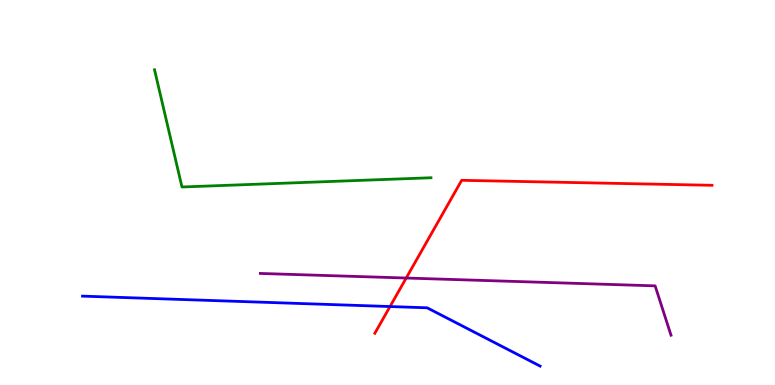[{'lines': ['blue', 'red'], 'intersections': [{'x': 5.03, 'y': 2.04}]}, {'lines': ['green', 'red'], 'intersections': []}, {'lines': ['purple', 'red'], 'intersections': [{'x': 5.24, 'y': 2.78}]}, {'lines': ['blue', 'green'], 'intersections': []}, {'lines': ['blue', 'purple'], 'intersections': []}, {'lines': ['green', 'purple'], 'intersections': []}]